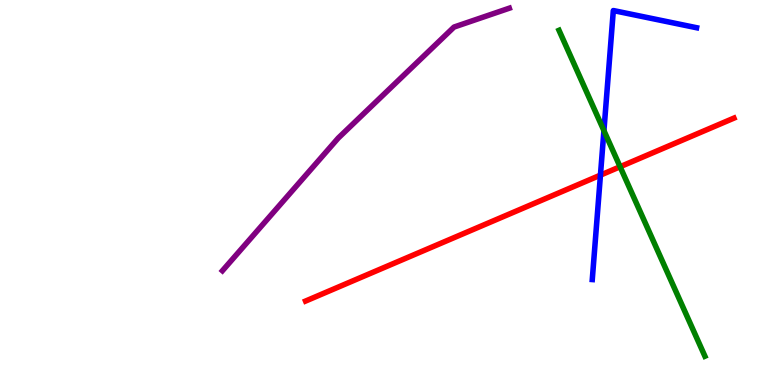[{'lines': ['blue', 'red'], 'intersections': [{'x': 7.75, 'y': 5.45}]}, {'lines': ['green', 'red'], 'intersections': [{'x': 8.0, 'y': 5.67}]}, {'lines': ['purple', 'red'], 'intersections': []}, {'lines': ['blue', 'green'], 'intersections': [{'x': 7.79, 'y': 6.61}]}, {'lines': ['blue', 'purple'], 'intersections': []}, {'lines': ['green', 'purple'], 'intersections': []}]